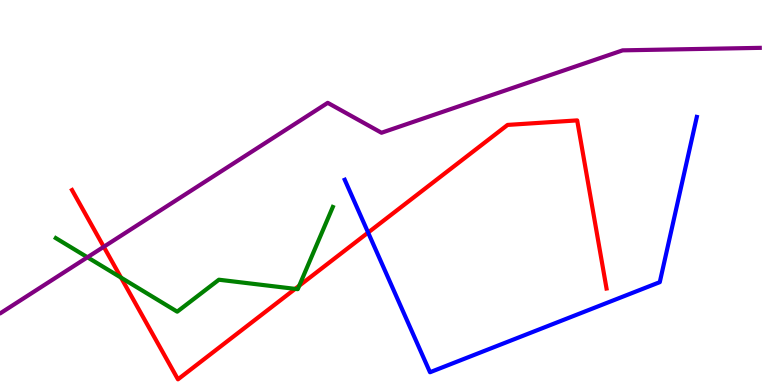[{'lines': ['blue', 'red'], 'intersections': [{'x': 4.75, 'y': 3.96}]}, {'lines': ['green', 'red'], 'intersections': [{'x': 1.56, 'y': 2.79}, {'x': 3.81, 'y': 2.5}, {'x': 3.86, 'y': 2.58}]}, {'lines': ['purple', 'red'], 'intersections': [{'x': 1.34, 'y': 3.59}]}, {'lines': ['blue', 'green'], 'intersections': []}, {'lines': ['blue', 'purple'], 'intersections': []}, {'lines': ['green', 'purple'], 'intersections': [{'x': 1.13, 'y': 3.32}]}]